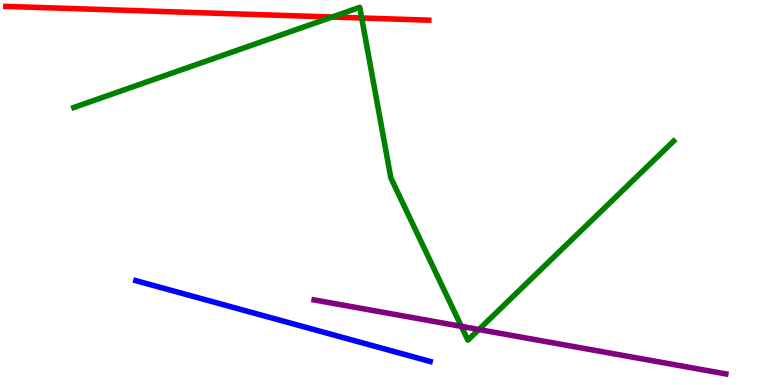[{'lines': ['blue', 'red'], 'intersections': []}, {'lines': ['green', 'red'], 'intersections': [{'x': 4.29, 'y': 9.56}, {'x': 4.67, 'y': 9.53}]}, {'lines': ['purple', 'red'], 'intersections': []}, {'lines': ['blue', 'green'], 'intersections': []}, {'lines': ['blue', 'purple'], 'intersections': []}, {'lines': ['green', 'purple'], 'intersections': [{'x': 5.95, 'y': 1.52}, {'x': 6.18, 'y': 1.44}]}]